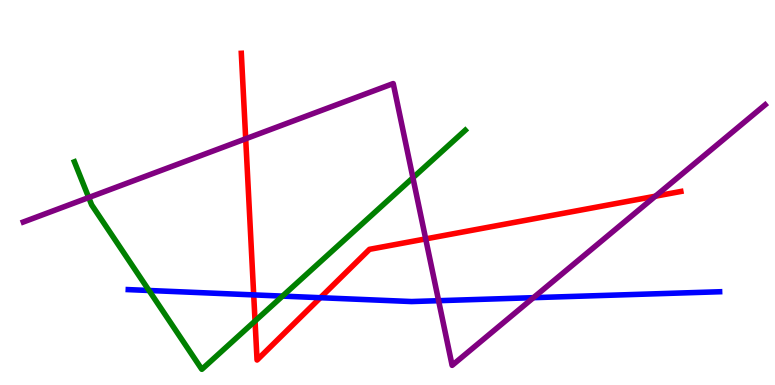[{'lines': ['blue', 'red'], 'intersections': [{'x': 3.27, 'y': 2.34}, {'x': 4.13, 'y': 2.27}]}, {'lines': ['green', 'red'], 'intersections': [{'x': 3.29, 'y': 1.66}]}, {'lines': ['purple', 'red'], 'intersections': [{'x': 3.17, 'y': 6.4}, {'x': 5.49, 'y': 3.8}, {'x': 8.46, 'y': 4.9}]}, {'lines': ['blue', 'green'], 'intersections': [{'x': 1.92, 'y': 2.45}, {'x': 3.65, 'y': 2.31}]}, {'lines': ['blue', 'purple'], 'intersections': [{'x': 5.66, 'y': 2.19}, {'x': 6.88, 'y': 2.27}]}, {'lines': ['green', 'purple'], 'intersections': [{'x': 1.14, 'y': 4.87}, {'x': 5.33, 'y': 5.38}]}]